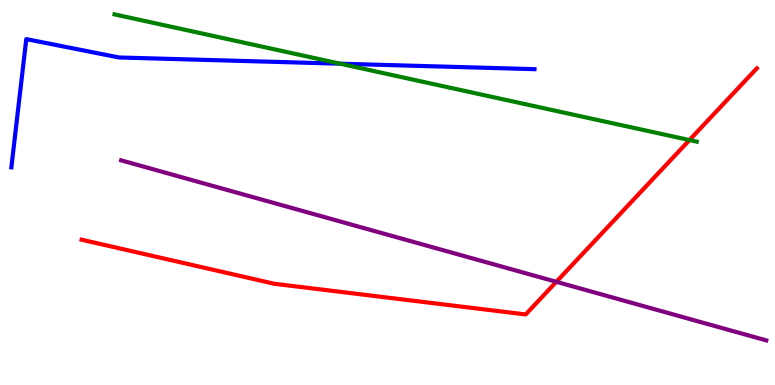[{'lines': ['blue', 'red'], 'intersections': []}, {'lines': ['green', 'red'], 'intersections': [{'x': 8.9, 'y': 6.36}]}, {'lines': ['purple', 'red'], 'intersections': [{'x': 7.18, 'y': 2.68}]}, {'lines': ['blue', 'green'], 'intersections': [{'x': 4.39, 'y': 8.35}]}, {'lines': ['blue', 'purple'], 'intersections': []}, {'lines': ['green', 'purple'], 'intersections': []}]